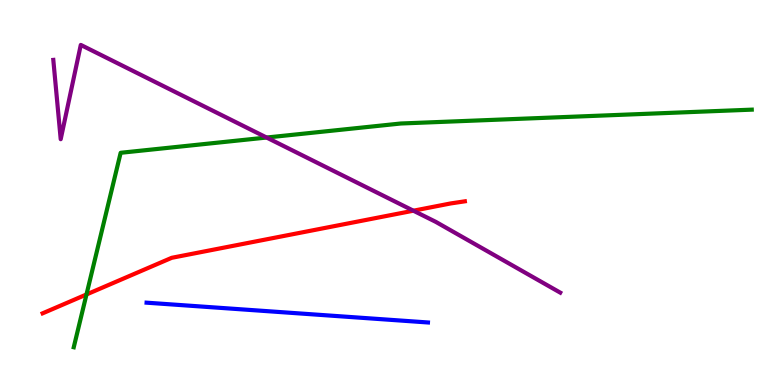[{'lines': ['blue', 'red'], 'intersections': []}, {'lines': ['green', 'red'], 'intersections': [{'x': 1.12, 'y': 2.35}]}, {'lines': ['purple', 'red'], 'intersections': [{'x': 5.33, 'y': 4.53}]}, {'lines': ['blue', 'green'], 'intersections': []}, {'lines': ['blue', 'purple'], 'intersections': []}, {'lines': ['green', 'purple'], 'intersections': [{'x': 3.44, 'y': 6.43}]}]